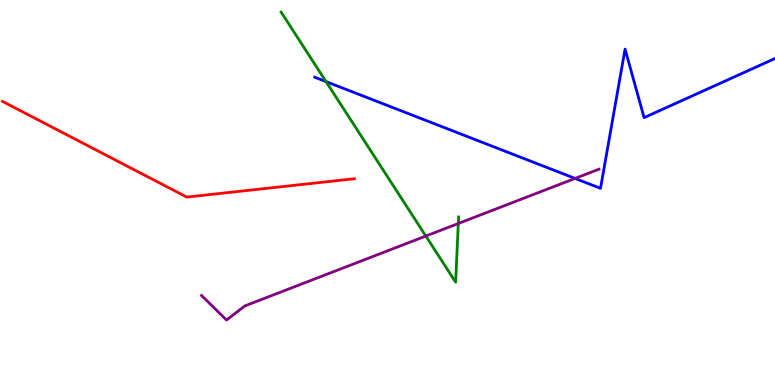[{'lines': ['blue', 'red'], 'intersections': []}, {'lines': ['green', 'red'], 'intersections': []}, {'lines': ['purple', 'red'], 'intersections': []}, {'lines': ['blue', 'green'], 'intersections': [{'x': 4.21, 'y': 7.88}]}, {'lines': ['blue', 'purple'], 'intersections': [{'x': 7.42, 'y': 5.37}]}, {'lines': ['green', 'purple'], 'intersections': [{'x': 5.49, 'y': 3.87}, {'x': 5.91, 'y': 4.19}]}]